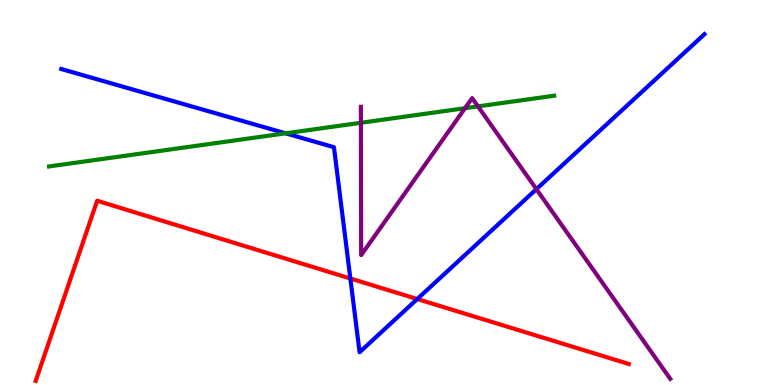[{'lines': ['blue', 'red'], 'intersections': [{'x': 4.52, 'y': 2.77}, {'x': 5.38, 'y': 2.23}]}, {'lines': ['green', 'red'], 'intersections': []}, {'lines': ['purple', 'red'], 'intersections': []}, {'lines': ['blue', 'green'], 'intersections': [{'x': 3.69, 'y': 6.54}]}, {'lines': ['blue', 'purple'], 'intersections': [{'x': 6.92, 'y': 5.09}]}, {'lines': ['green', 'purple'], 'intersections': [{'x': 4.66, 'y': 6.81}, {'x': 6.0, 'y': 7.19}, {'x': 6.17, 'y': 7.24}]}]